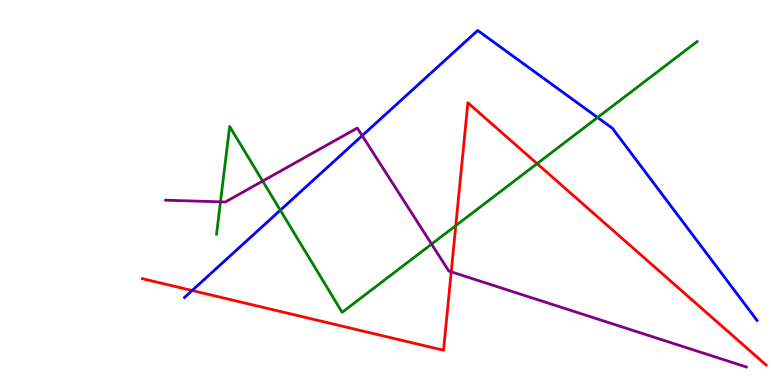[{'lines': ['blue', 'red'], 'intersections': [{'x': 2.48, 'y': 2.45}]}, {'lines': ['green', 'red'], 'intersections': [{'x': 5.88, 'y': 4.14}, {'x': 6.93, 'y': 5.75}]}, {'lines': ['purple', 'red'], 'intersections': [{'x': 5.82, 'y': 2.94}]}, {'lines': ['blue', 'green'], 'intersections': [{'x': 3.62, 'y': 4.54}, {'x': 7.71, 'y': 6.95}]}, {'lines': ['blue', 'purple'], 'intersections': [{'x': 4.67, 'y': 6.48}]}, {'lines': ['green', 'purple'], 'intersections': [{'x': 2.84, 'y': 4.76}, {'x': 3.39, 'y': 5.3}, {'x': 5.57, 'y': 3.66}]}]